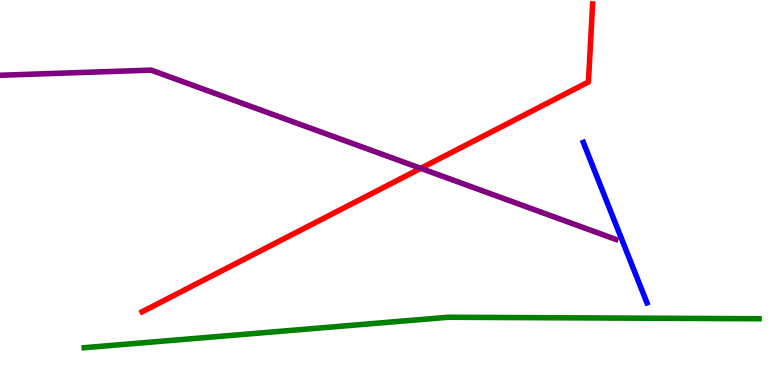[{'lines': ['blue', 'red'], 'intersections': []}, {'lines': ['green', 'red'], 'intersections': []}, {'lines': ['purple', 'red'], 'intersections': [{'x': 5.43, 'y': 5.63}]}, {'lines': ['blue', 'green'], 'intersections': []}, {'lines': ['blue', 'purple'], 'intersections': []}, {'lines': ['green', 'purple'], 'intersections': []}]